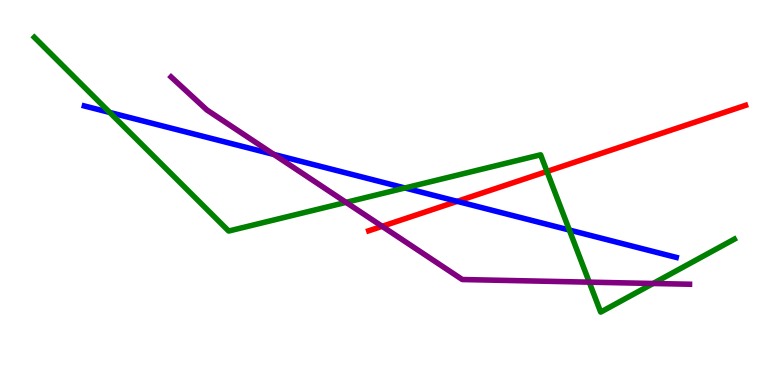[{'lines': ['blue', 'red'], 'intersections': [{'x': 5.9, 'y': 4.77}]}, {'lines': ['green', 'red'], 'intersections': [{'x': 7.06, 'y': 5.55}]}, {'lines': ['purple', 'red'], 'intersections': [{'x': 4.93, 'y': 4.12}]}, {'lines': ['blue', 'green'], 'intersections': [{'x': 1.42, 'y': 7.08}, {'x': 5.22, 'y': 5.12}, {'x': 7.35, 'y': 4.03}]}, {'lines': ['blue', 'purple'], 'intersections': [{'x': 3.53, 'y': 5.99}]}, {'lines': ['green', 'purple'], 'intersections': [{'x': 4.47, 'y': 4.74}, {'x': 7.6, 'y': 2.67}, {'x': 8.43, 'y': 2.64}]}]